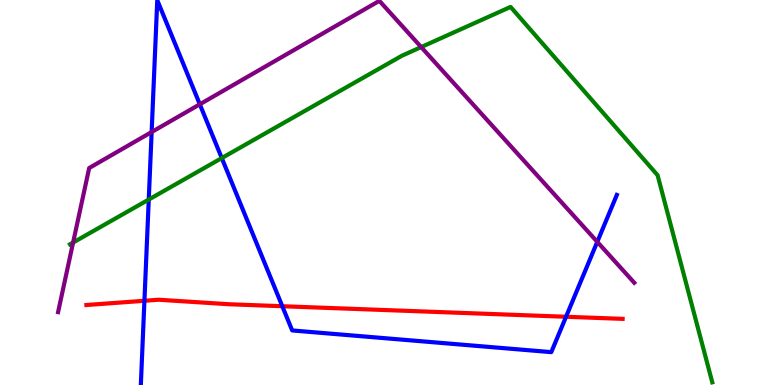[{'lines': ['blue', 'red'], 'intersections': [{'x': 1.86, 'y': 2.19}, {'x': 3.64, 'y': 2.05}, {'x': 7.3, 'y': 1.77}]}, {'lines': ['green', 'red'], 'intersections': []}, {'lines': ['purple', 'red'], 'intersections': []}, {'lines': ['blue', 'green'], 'intersections': [{'x': 1.92, 'y': 4.82}, {'x': 2.86, 'y': 5.89}]}, {'lines': ['blue', 'purple'], 'intersections': [{'x': 1.96, 'y': 6.57}, {'x': 2.58, 'y': 7.29}, {'x': 7.71, 'y': 3.72}]}, {'lines': ['green', 'purple'], 'intersections': [{'x': 0.943, 'y': 3.7}, {'x': 5.43, 'y': 8.78}]}]